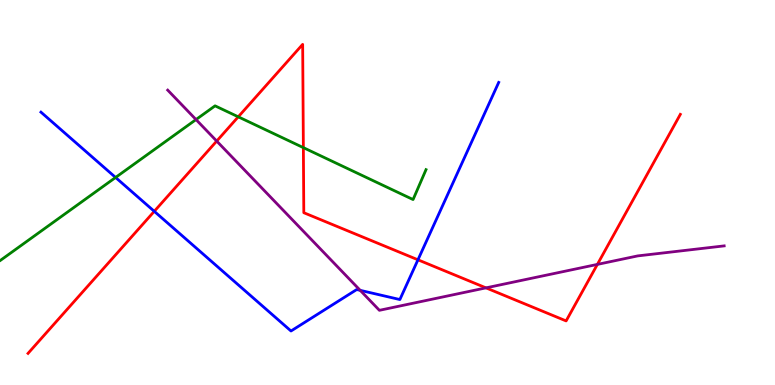[{'lines': ['blue', 'red'], 'intersections': [{'x': 1.99, 'y': 4.51}, {'x': 5.39, 'y': 3.25}]}, {'lines': ['green', 'red'], 'intersections': [{'x': 3.07, 'y': 6.97}, {'x': 3.91, 'y': 6.17}]}, {'lines': ['purple', 'red'], 'intersections': [{'x': 2.8, 'y': 6.34}, {'x': 6.27, 'y': 2.52}, {'x': 7.71, 'y': 3.13}]}, {'lines': ['blue', 'green'], 'intersections': [{'x': 1.49, 'y': 5.39}]}, {'lines': ['blue', 'purple'], 'intersections': [{'x': 4.65, 'y': 2.46}]}, {'lines': ['green', 'purple'], 'intersections': [{'x': 2.53, 'y': 6.89}]}]